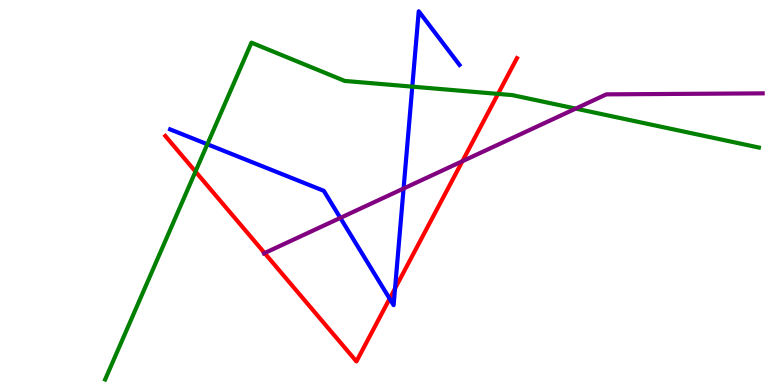[{'lines': ['blue', 'red'], 'intersections': [{'x': 5.03, 'y': 2.24}, {'x': 5.1, 'y': 2.51}]}, {'lines': ['green', 'red'], 'intersections': [{'x': 2.52, 'y': 5.54}, {'x': 6.43, 'y': 7.56}]}, {'lines': ['purple', 'red'], 'intersections': [{'x': 3.41, 'y': 3.43}, {'x': 5.97, 'y': 5.81}]}, {'lines': ['blue', 'green'], 'intersections': [{'x': 2.68, 'y': 6.25}, {'x': 5.32, 'y': 7.75}]}, {'lines': ['blue', 'purple'], 'intersections': [{'x': 4.39, 'y': 4.34}, {'x': 5.21, 'y': 5.1}]}, {'lines': ['green', 'purple'], 'intersections': [{'x': 7.43, 'y': 7.18}]}]